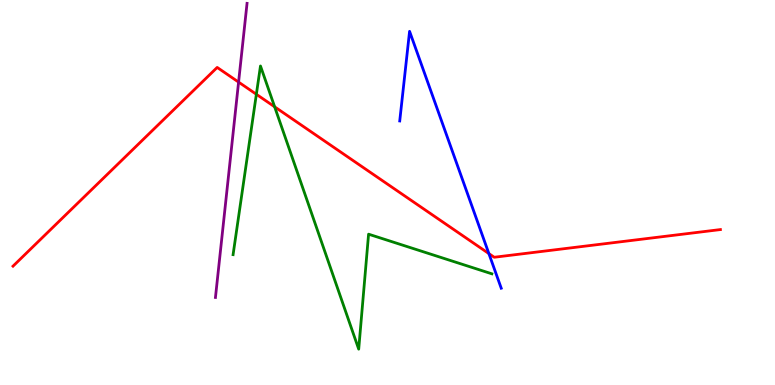[{'lines': ['blue', 'red'], 'intersections': [{'x': 6.31, 'y': 3.41}]}, {'lines': ['green', 'red'], 'intersections': [{'x': 3.31, 'y': 7.55}, {'x': 3.54, 'y': 7.23}]}, {'lines': ['purple', 'red'], 'intersections': [{'x': 3.08, 'y': 7.87}]}, {'lines': ['blue', 'green'], 'intersections': []}, {'lines': ['blue', 'purple'], 'intersections': []}, {'lines': ['green', 'purple'], 'intersections': []}]